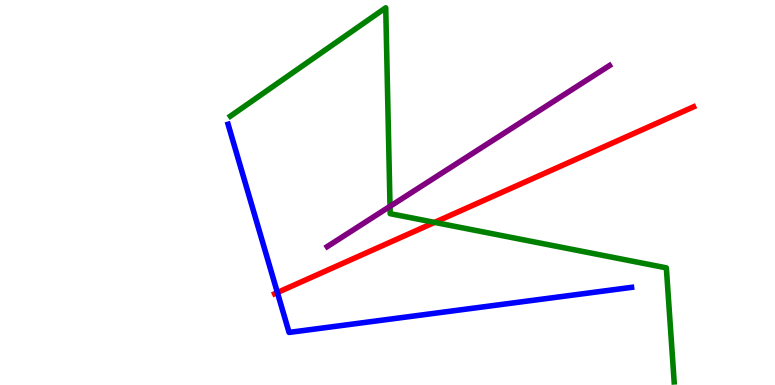[{'lines': ['blue', 'red'], 'intersections': [{'x': 3.58, 'y': 2.4}]}, {'lines': ['green', 'red'], 'intersections': [{'x': 5.61, 'y': 4.22}]}, {'lines': ['purple', 'red'], 'intersections': []}, {'lines': ['blue', 'green'], 'intersections': []}, {'lines': ['blue', 'purple'], 'intersections': []}, {'lines': ['green', 'purple'], 'intersections': [{'x': 5.03, 'y': 4.64}]}]